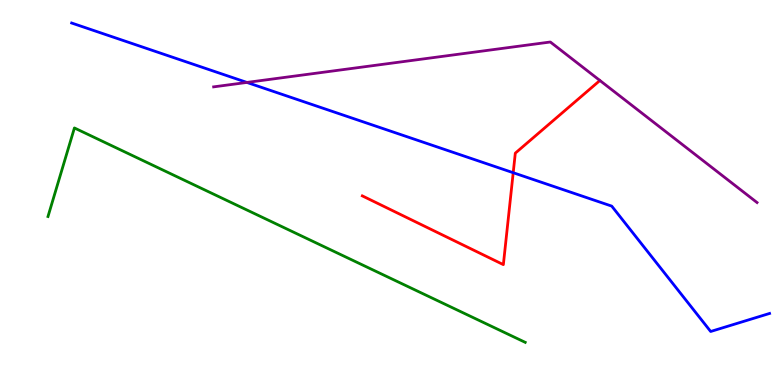[{'lines': ['blue', 'red'], 'intersections': [{'x': 6.62, 'y': 5.51}]}, {'lines': ['green', 'red'], 'intersections': []}, {'lines': ['purple', 'red'], 'intersections': []}, {'lines': ['blue', 'green'], 'intersections': []}, {'lines': ['blue', 'purple'], 'intersections': [{'x': 3.19, 'y': 7.86}]}, {'lines': ['green', 'purple'], 'intersections': []}]